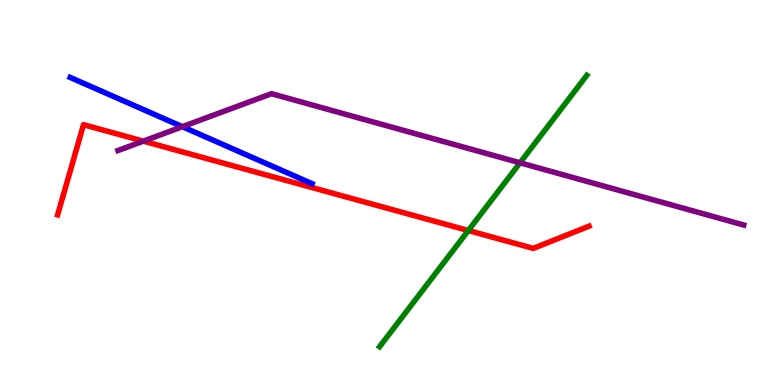[{'lines': ['blue', 'red'], 'intersections': []}, {'lines': ['green', 'red'], 'intersections': [{'x': 6.04, 'y': 4.01}]}, {'lines': ['purple', 'red'], 'intersections': [{'x': 1.85, 'y': 6.33}]}, {'lines': ['blue', 'green'], 'intersections': []}, {'lines': ['blue', 'purple'], 'intersections': [{'x': 2.35, 'y': 6.71}]}, {'lines': ['green', 'purple'], 'intersections': [{'x': 6.71, 'y': 5.77}]}]